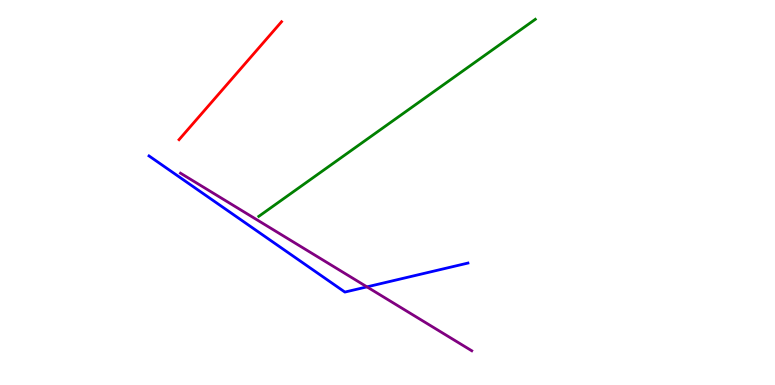[{'lines': ['blue', 'red'], 'intersections': []}, {'lines': ['green', 'red'], 'intersections': []}, {'lines': ['purple', 'red'], 'intersections': []}, {'lines': ['blue', 'green'], 'intersections': []}, {'lines': ['blue', 'purple'], 'intersections': [{'x': 4.73, 'y': 2.55}]}, {'lines': ['green', 'purple'], 'intersections': []}]